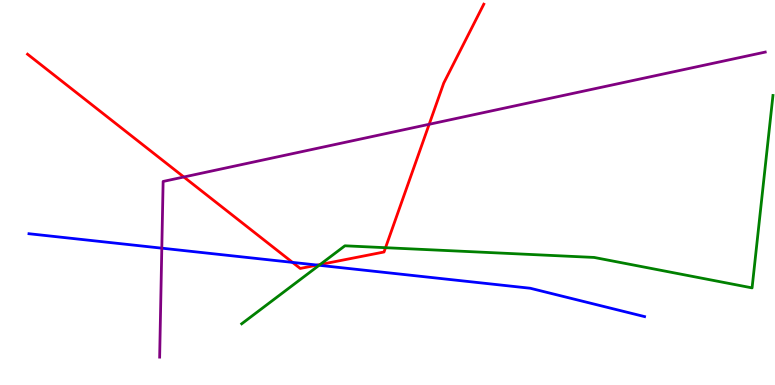[{'lines': ['blue', 'red'], 'intersections': [{'x': 3.77, 'y': 3.18}, {'x': 4.09, 'y': 3.11}]}, {'lines': ['green', 'red'], 'intersections': [{'x': 4.13, 'y': 3.13}, {'x': 4.97, 'y': 3.57}]}, {'lines': ['purple', 'red'], 'intersections': [{'x': 2.37, 'y': 5.4}, {'x': 5.54, 'y': 6.77}]}, {'lines': ['blue', 'green'], 'intersections': [{'x': 4.12, 'y': 3.11}]}, {'lines': ['blue', 'purple'], 'intersections': [{'x': 2.09, 'y': 3.55}]}, {'lines': ['green', 'purple'], 'intersections': []}]